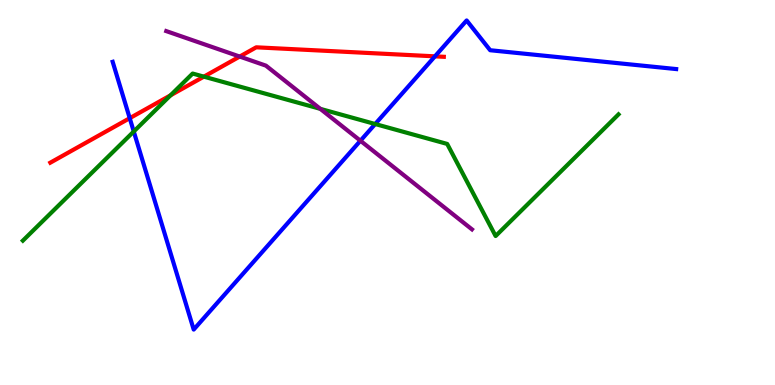[{'lines': ['blue', 'red'], 'intersections': [{'x': 1.67, 'y': 6.93}, {'x': 5.61, 'y': 8.54}]}, {'lines': ['green', 'red'], 'intersections': [{'x': 2.2, 'y': 7.52}, {'x': 2.63, 'y': 8.01}]}, {'lines': ['purple', 'red'], 'intersections': [{'x': 3.09, 'y': 8.53}]}, {'lines': ['blue', 'green'], 'intersections': [{'x': 1.73, 'y': 6.58}, {'x': 4.84, 'y': 6.78}]}, {'lines': ['blue', 'purple'], 'intersections': [{'x': 4.65, 'y': 6.34}]}, {'lines': ['green', 'purple'], 'intersections': [{'x': 4.13, 'y': 7.17}]}]